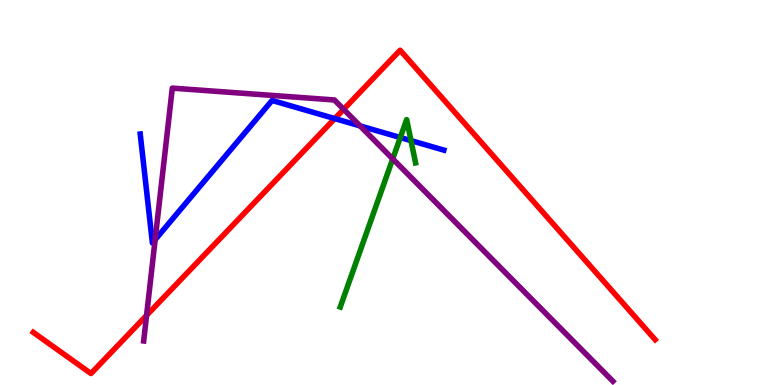[{'lines': ['blue', 'red'], 'intersections': [{'x': 4.32, 'y': 6.92}]}, {'lines': ['green', 'red'], 'intersections': []}, {'lines': ['purple', 'red'], 'intersections': [{'x': 1.89, 'y': 1.81}, {'x': 4.43, 'y': 7.16}]}, {'lines': ['blue', 'green'], 'intersections': [{'x': 5.17, 'y': 6.43}, {'x': 5.3, 'y': 6.35}]}, {'lines': ['blue', 'purple'], 'intersections': [{'x': 2.0, 'y': 3.77}, {'x': 4.65, 'y': 6.73}]}, {'lines': ['green', 'purple'], 'intersections': [{'x': 5.07, 'y': 5.87}]}]